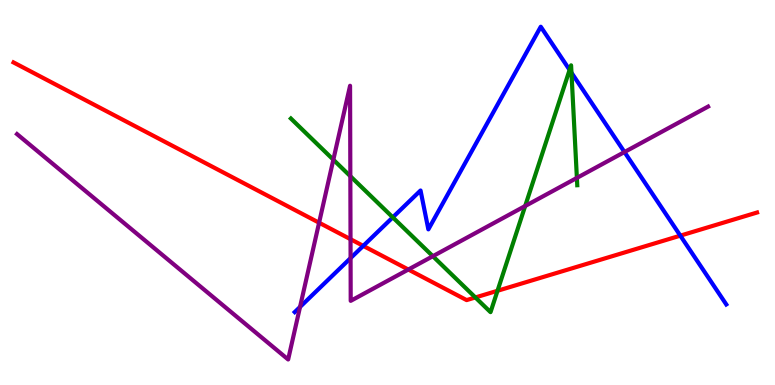[{'lines': ['blue', 'red'], 'intersections': [{'x': 4.69, 'y': 3.61}, {'x': 8.78, 'y': 3.88}]}, {'lines': ['green', 'red'], 'intersections': [{'x': 6.13, 'y': 2.27}, {'x': 6.42, 'y': 2.45}]}, {'lines': ['purple', 'red'], 'intersections': [{'x': 4.12, 'y': 4.22}, {'x': 4.52, 'y': 3.79}, {'x': 5.27, 'y': 3.0}]}, {'lines': ['blue', 'green'], 'intersections': [{'x': 5.07, 'y': 4.35}, {'x': 7.35, 'y': 8.18}, {'x': 7.37, 'y': 8.11}]}, {'lines': ['blue', 'purple'], 'intersections': [{'x': 3.87, 'y': 2.03}, {'x': 4.52, 'y': 3.3}, {'x': 8.06, 'y': 6.05}]}, {'lines': ['green', 'purple'], 'intersections': [{'x': 4.3, 'y': 5.85}, {'x': 4.52, 'y': 5.42}, {'x': 5.59, 'y': 3.35}, {'x': 6.78, 'y': 4.65}, {'x': 7.44, 'y': 5.38}]}]